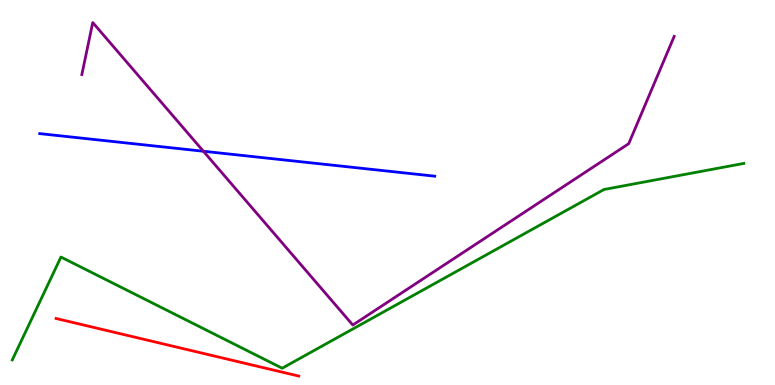[{'lines': ['blue', 'red'], 'intersections': []}, {'lines': ['green', 'red'], 'intersections': []}, {'lines': ['purple', 'red'], 'intersections': []}, {'lines': ['blue', 'green'], 'intersections': []}, {'lines': ['blue', 'purple'], 'intersections': [{'x': 2.62, 'y': 6.07}]}, {'lines': ['green', 'purple'], 'intersections': []}]